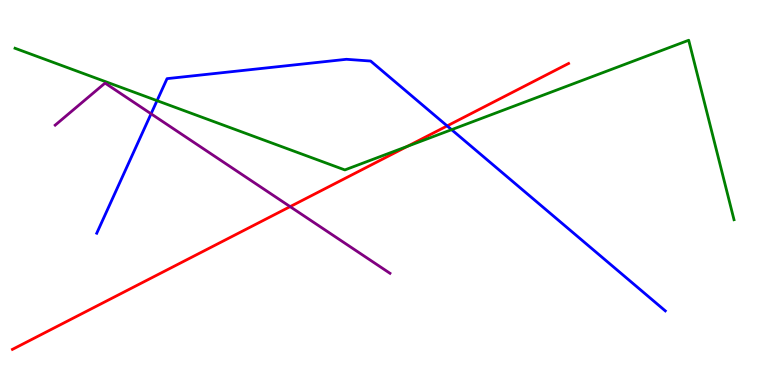[{'lines': ['blue', 'red'], 'intersections': [{'x': 5.77, 'y': 6.73}]}, {'lines': ['green', 'red'], 'intersections': [{'x': 5.26, 'y': 6.2}]}, {'lines': ['purple', 'red'], 'intersections': [{'x': 3.74, 'y': 4.63}]}, {'lines': ['blue', 'green'], 'intersections': [{'x': 2.03, 'y': 7.39}, {'x': 5.83, 'y': 6.63}]}, {'lines': ['blue', 'purple'], 'intersections': [{'x': 1.95, 'y': 7.04}]}, {'lines': ['green', 'purple'], 'intersections': []}]